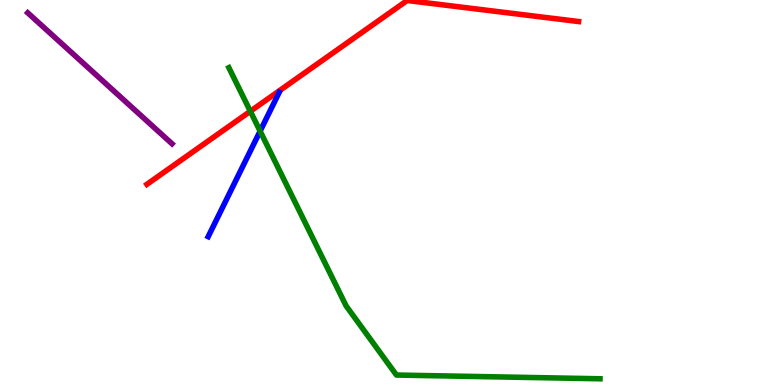[{'lines': ['blue', 'red'], 'intersections': []}, {'lines': ['green', 'red'], 'intersections': [{'x': 3.23, 'y': 7.11}]}, {'lines': ['purple', 'red'], 'intersections': []}, {'lines': ['blue', 'green'], 'intersections': [{'x': 3.36, 'y': 6.59}]}, {'lines': ['blue', 'purple'], 'intersections': []}, {'lines': ['green', 'purple'], 'intersections': []}]